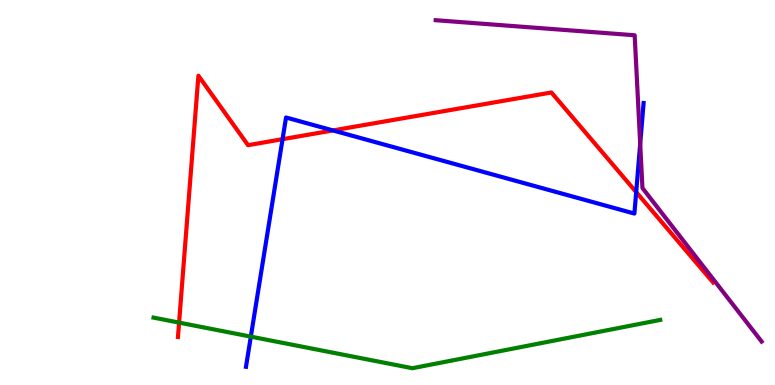[{'lines': ['blue', 'red'], 'intersections': [{'x': 3.65, 'y': 6.38}, {'x': 4.3, 'y': 6.61}, {'x': 8.21, 'y': 5.01}]}, {'lines': ['green', 'red'], 'intersections': [{'x': 2.31, 'y': 1.62}]}, {'lines': ['purple', 'red'], 'intersections': []}, {'lines': ['blue', 'green'], 'intersections': [{'x': 3.24, 'y': 1.26}]}, {'lines': ['blue', 'purple'], 'intersections': [{'x': 8.26, 'y': 6.26}]}, {'lines': ['green', 'purple'], 'intersections': []}]